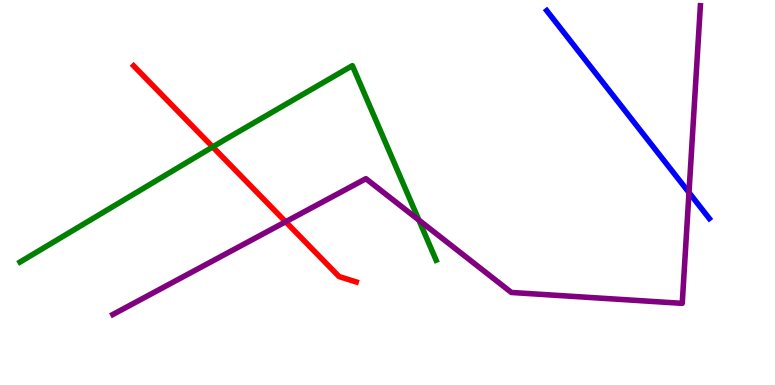[{'lines': ['blue', 'red'], 'intersections': []}, {'lines': ['green', 'red'], 'intersections': [{'x': 2.74, 'y': 6.18}]}, {'lines': ['purple', 'red'], 'intersections': [{'x': 3.69, 'y': 4.24}]}, {'lines': ['blue', 'green'], 'intersections': []}, {'lines': ['blue', 'purple'], 'intersections': [{'x': 8.89, 'y': 5.0}]}, {'lines': ['green', 'purple'], 'intersections': [{'x': 5.4, 'y': 4.28}]}]